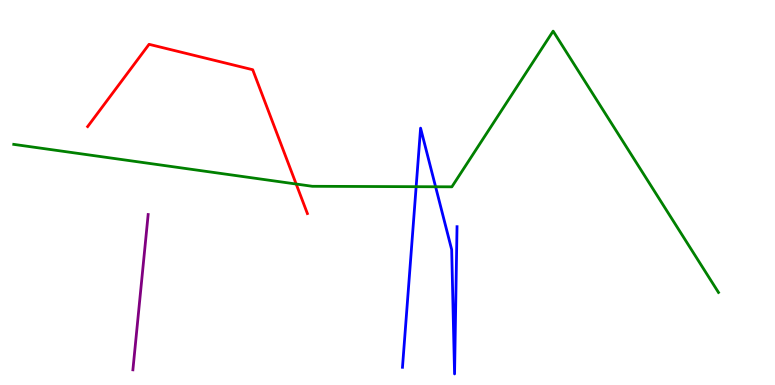[{'lines': ['blue', 'red'], 'intersections': []}, {'lines': ['green', 'red'], 'intersections': [{'x': 3.82, 'y': 5.22}]}, {'lines': ['purple', 'red'], 'intersections': []}, {'lines': ['blue', 'green'], 'intersections': [{'x': 5.37, 'y': 5.15}, {'x': 5.62, 'y': 5.15}]}, {'lines': ['blue', 'purple'], 'intersections': []}, {'lines': ['green', 'purple'], 'intersections': []}]